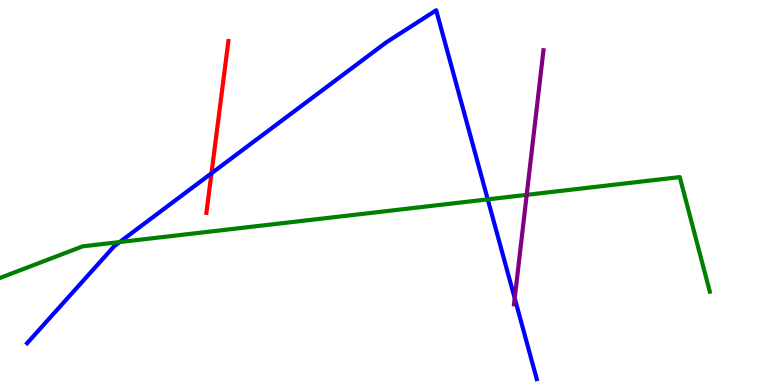[{'lines': ['blue', 'red'], 'intersections': [{'x': 2.73, 'y': 5.5}]}, {'lines': ['green', 'red'], 'intersections': []}, {'lines': ['purple', 'red'], 'intersections': []}, {'lines': ['blue', 'green'], 'intersections': [{'x': 1.54, 'y': 3.71}, {'x': 6.29, 'y': 4.82}]}, {'lines': ['blue', 'purple'], 'intersections': [{'x': 6.64, 'y': 2.25}]}, {'lines': ['green', 'purple'], 'intersections': [{'x': 6.8, 'y': 4.94}]}]